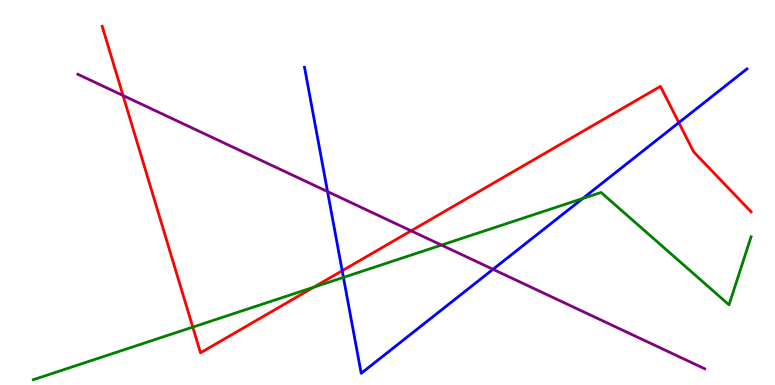[{'lines': ['blue', 'red'], 'intersections': [{'x': 4.42, 'y': 2.97}, {'x': 8.76, 'y': 6.81}]}, {'lines': ['green', 'red'], 'intersections': [{'x': 2.49, 'y': 1.5}, {'x': 4.05, 'y': 2.54}]}, {'lines': ['purple', 'red'], 'intersections': [{'x': 1.59, 'y': 7.52}, {'x': 5.3, 'y': 4.0}]}, {'lines': ['blue', 'green'], 'intersections': [{'x': 4.43, 'y': 2.79}, {'x': 7.52, 'y': 4.84}]}, {'lines': ['blue', 'purple'], 'intersections': [{'x': 4.23, 'y': 5.02}, {'x': 6.36, 'y': 3.01}]}, {'lines': ['green', 'purple'], 'intersections': [{'x': 5.7, 'y': 3.63}]}]